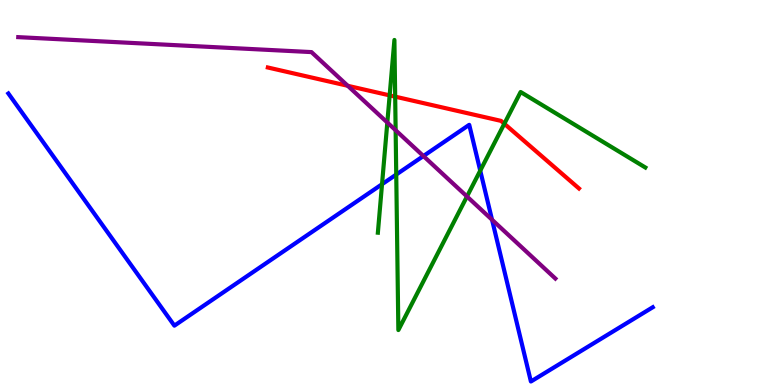[{'lines': ['blue', 'red'], 'intersections': []}, {'lines': ['green', 'red'], 'intersections': [{'x': 5.03, 'y': 7.52}, {'x': 5.1, 'y': 7.49}, {'x': 6.51, 'y': 6.79}]}, {'lines': ['purple', 'red'], 'intersections': [{'x': 4.49, 'y': 7.77}]}, {'lines': ['blue', 'green'], 'intersections': [{'x': 4.93, 'y': 5.22}, {'x': 5.11, 'y': 5.47}, {'x': 6.2, 'y': 5.57}]}, {'lines': ['blue', 'purple'], 'intersections': [{'x': 5.46, 'y': 5.95}, {'x': 6.35, 'y': 4.29}]}, {'lines': ['green', 'purple'], 'intersections': [{'x': 5.0, 'y': 6.82}, {'x': 5.11, 'y': 6.62}, {'x': 6.03, 'y': 4.9}]}]